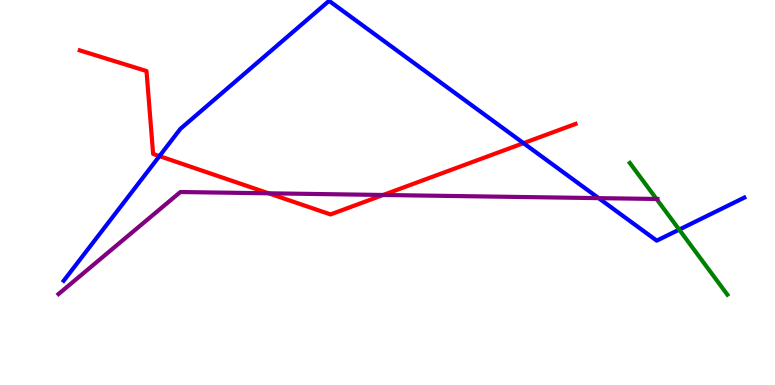[{'lines': ['blue', 'red'], 'intersections': [{'x': 2.06, 'y': 5.95}, {'x': 6.76, 'y': 6.28}]}, {'lines': ['green', 'red'], 'intersections': []}, {'lines': ['purple', 'red'], 'intersections': [{'x': 3.47, 'y': 4.98}, {'x': 4.94, 'y': 4.94}]}, {'lines': ['blue', 'green'], 'intersections': [{'x': 8.76, 'y': 4.04}]}, {'lines': ['blue', 'purple'], 'intersections': [{'x': 7.72, 'y': 4.85}]}, {'lines': ['green', 'purple'], 'intersections': [{'x': 8.47, 'y': 4.83}]}]